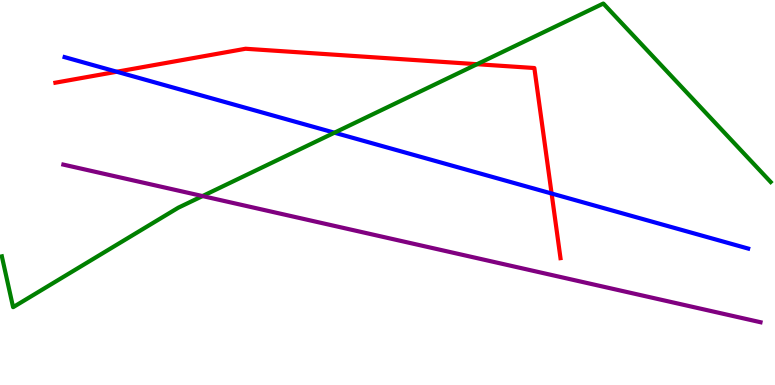[{'lines': ['blue', 'red'], 'intersections': [{'x': 1.51, 'y': 8.14}, {'x': 7.12, 'y': 4.97}]}, {'lines': ['green', 'red'], 'intersections': [{'x': 6.16, 'y': 8.33}]}, {'lines': ['purple', 'red'], 'intersections': []}, {'lines': ['blue', 'green'], 'intersections': [{'x': 4.32, 'y': 6.55}]}, {'lines': ['blue', 'purple'], 'intersections': []}, {'lines': ['green', 'purple'], 'intersections': [{'x': 2.61, 'y': 4.91}]}]